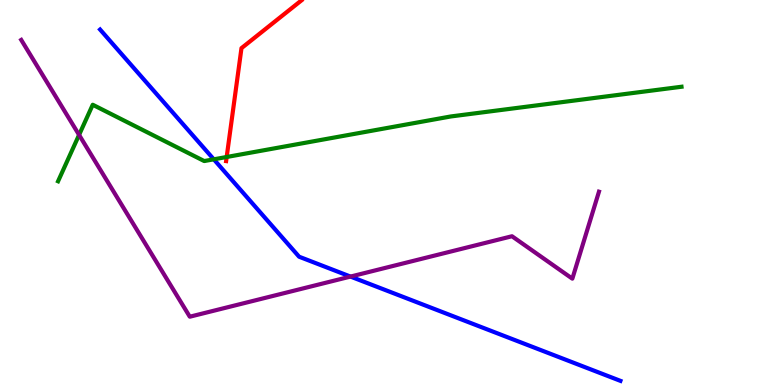[{'lines': ['blue', 'red'], 'intersections': []}, {'lines': ['green', 'red'], 'intersections': [{'x': 2.92, 'y': 5.92}]}, {'lines': ['purple', 'red'], 'intersections': []}, {'lines': ['blue', 'green'], 'intersections': [{'x': 2.76, 'y': 5.86}]}, {'lines': ['blue', 'purple'], 'intersections': [{'x': 4.52, 'y': 2.82}]}, {'lines': ['green', 'purple'], 'intersections': [{'x': 1.02, 'y': 6.5}]}]